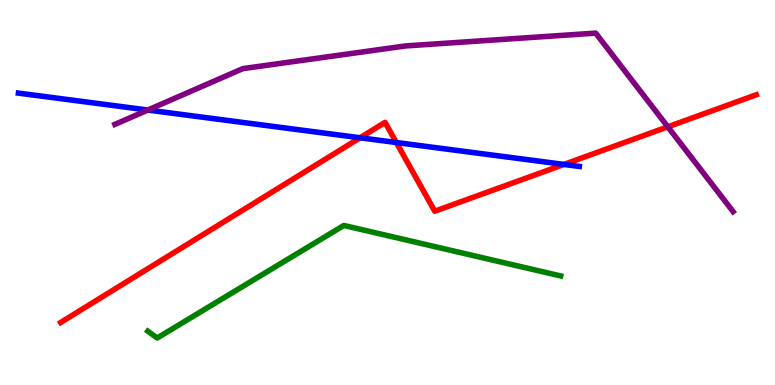[{'lines': ['blue', 'red'], 'intersections': [{'x': 4.65, 'y': 6.42}, {'x': 5.11, 'y': 6.3}, {'x': 7.28, 'y': 5.73}]}, {'lines': ['green', 'red'], 'intersections': []}, {'lines': ['purple', 'red'], 'intersections': [{'x': 8.62, 'y': 6.71}]}, {'lines': ['blue', 'green'], 'intersections': []}, {'lines': ['blue', 'purple'], 'intersections': [{'x': 1.91, 'y': 7.14}]}, {'lines': ['green', 'purple'], 'intersections': []}]